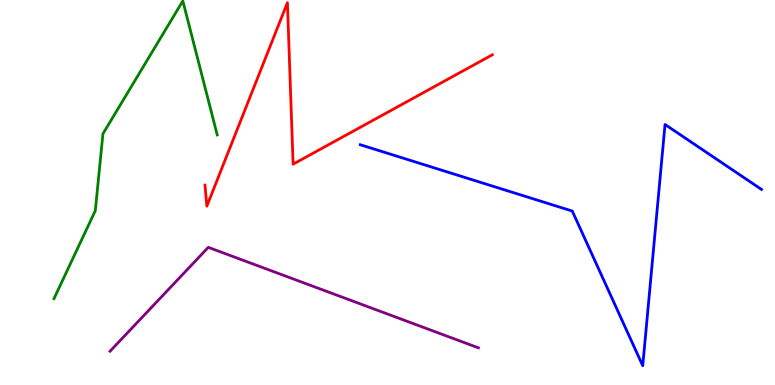[{'lines': ['blue', 'red'], 'intersections': []}, {'lines': ['green', 'red'], 'intersections': []}, {'lines': ['purple', 'red'], 'intersections': []}, {'lines': ['blue', 'green'], 'intersections': []}, {'lines': ['blue', 'purple'], 'intersections': []}, {'lines': ['green', 'purple'], 'intersections': []}]